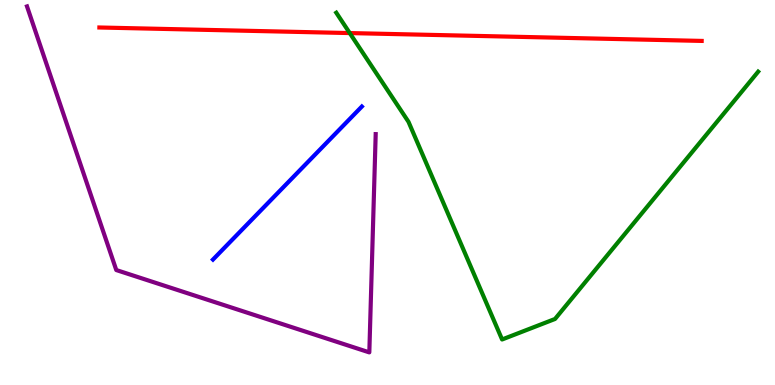[{'lines': ['blue', 'red'], 'intersections': []}, {'lines': ['green', 'red'], 'intersections': [{'x': 4.51, 'y': 9.14}]}, {'lines': ['purple', 'red'], 'intersections': []}, {'lines': ['blue', 'green'], 'intersections': []}, {'lines': ['blue', 'purple'], 'intersections': []}, {'lines': ['green', 'purple'], 'intersections': []}]